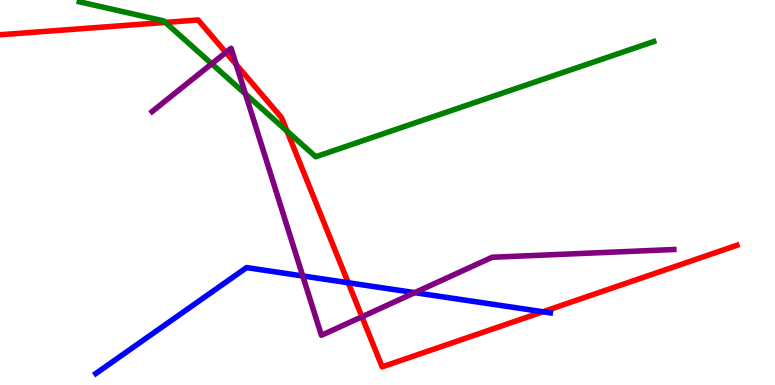[{'lines': ['blue', 'red'], 'intersections': [{'x': 4.49, 'y': 2.66}, {'x': 7.01, 'y': 1.9}]}, {'lines': ['green', 'red'], 'intersections': [{'x': 2.13, 'y': 9.42}, {'x': 3.7, 'y': 6.6}]}, {'lines': ['purple', 'red'], 'intersections': [{'x': 2.91, 'y': 8.64}, {'x': 3.05, 'y': 8.32}, {'x': 4.67, 'y': 1.77}]}, {'lines': ['blue', 'green'], 'intersections': []}, {'lines': ['blue', 'purple'], 'intersections': [{'x': 3.91, 'y': 2.83}, {'x': 5.35, 'y': 2.4}]}, {'lines': ['green', 'purple'], 'intersections': [{'x': 2.73, 'y': 8.34}, {'x': 3.17, 'y': 7.56}]}]